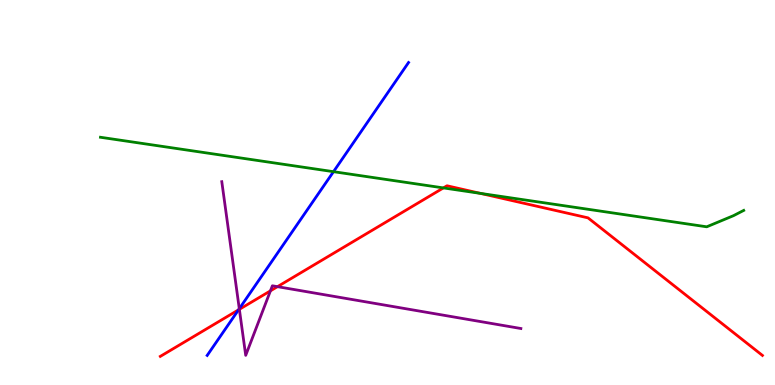[{'lines': ['blue', 'red'], 'intersections': [{'x': 3.08, 'y': 1.95}]}, {'lines': ['green', 'red'], 'intersections': [{'x': 5.72, 'y': 5.12}, {'x': 6.2, 'y': 4.98}]}, {'lines': ['purple', 'red'], 'intersections': [{'x': 3.09, 'y': 1.97}, {'x': 3.49, 'y': 2.45}, {'x': 3.58, 'y': 2.55}]}, {'lines': ['blue', 'green'], 'intersections': [{'x': 4.3, 'y': 5.54}]}, {'lines': ['blue', 'purple'], 'intersections': [{'x': 3.09, 'y': 1.98}]}, {'lines': ['green', 'purple'], 'intersections': []}]